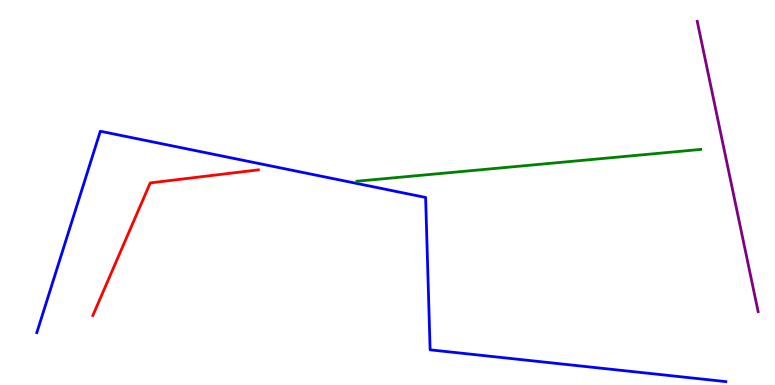[{'lines': ['blue', 'red'], 'intersections': []}, {'lines': ['green', 'red'], 'intersections': []}, {'lines': ['purple', 'red'], 'intersections': []}, {'lines': ['blue', 'green'], 'intersections': []}, {'lines': ['blue', 'purple'], 'intersections': []}, {'lines': ['green', 'purple'], 'intersections': []}]